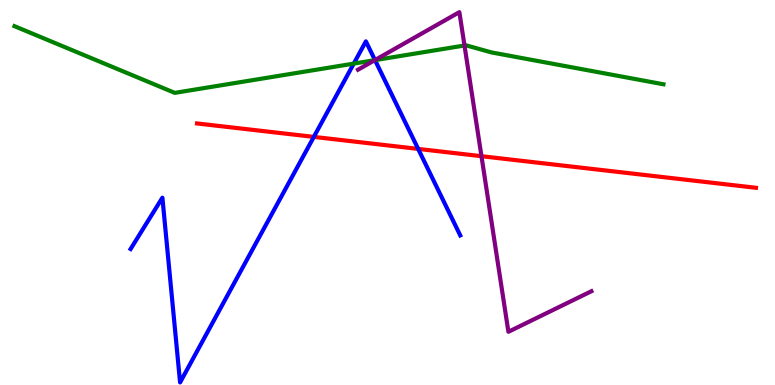[{'lines': ['blue', 'red'], 'intersections': [{'x': 4.05, 'y': 6.44}, {'x': 5.4, 'y': 6.13}]}, {'lines': ['green', 'red'], 'intersections': []}, {'lines': ['purple', 'red'], 'intersections': [{'x': 6.21, 'y': 5.94}]}, {'lines': ['blue', 'green'], 'intersections': [{'x': 4.56, 'y': 8.35}, {'x': 4.84, 'y': 8.44}]}, {'lines': ['blue', 'purple'], 'intersections': [{'x': 4.84, 'y': 8.44}]}, {'lines': ['green', 'purple'], 'intersections': [{'x': 4.84, 'y': 8.44}, {'x': 5.99, 'y': 8.82}]}]